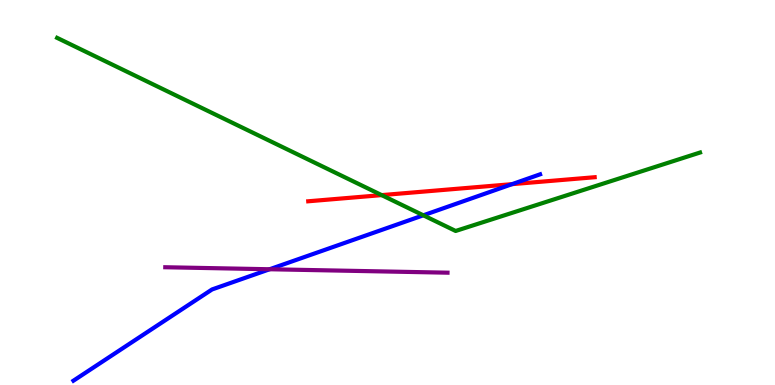[{'lines': ['blue', 'red'], 'intersections': [{'x': 6.61, 'y': 5.22}]}, {'lines': ['green', 'red'], 'intersections': [{'x': 4.92, 'y': 4.93}]}, {'lines': ['purple', 'red'], 'intersections': []}, {'lines': ['blue', 'green'], 'intersections': [{'x': 5.46, 'y': 4.41}]}, {'lines': ['blue', 'purple'], 'intersections': [{'x': 3.48, 'y': 3.01}]}, {'lines': ['green', 'purple'], 'intersections': []}]